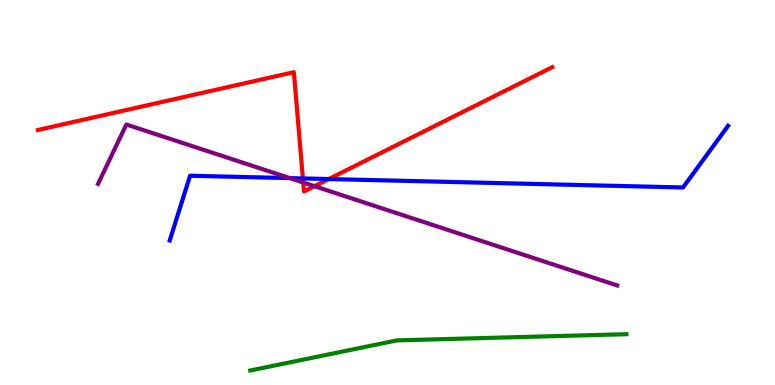[{'lines': ['blue', 'red'], 'intersections': [{'x': 3.91, 'y': 5.37}, {'x': 4.24, 'y': 5.35}]}, {'lines': ['green', 'red'], 'intersections': []}, {'lines': ['purple', 'red'], 'intersections': [{'x': 3.91, 'y': 5.26}, {'x': 4.06, 'y': 5.16}]}, {'lines': ['blue', 'green'], 'intersections': []}, {'lines': ['blue', 'purple'], 'intersections': [{'x': 3.74, 'y': 5.37}]}, {'lines': ['green', 'purple'], 'intersections': []}]